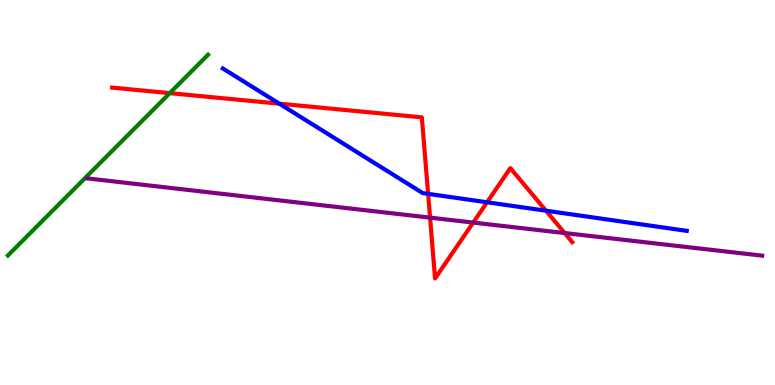[{'lines': ['blue', 'red'], 'intersections': [{'x': 3.6, 'y': 7.31}, {'x': 5.52, 'y': 4.97}, {'x': 6.28, 'y': 4.75}, {'x': 7.04, 'y': 4.53}]}, {'lines': ['green', 'red'], 'intersections': [{'x': 2.19, 'y': 7.58}]}, {'lines': ['purple', 'red'], 'intersections': [{'x': 5.55, 'y': 4.35}, {'x': 6.11, 'y': 4.22}, {'x': 7.29, 'y': 3.95}]}, {'lines': ['blue', 'green'], 'intersections': []}, {'lines': ['blue', 'purple'], 'intersections': []}, {'lines': ['green', 'purple'], 'intersections': []}]